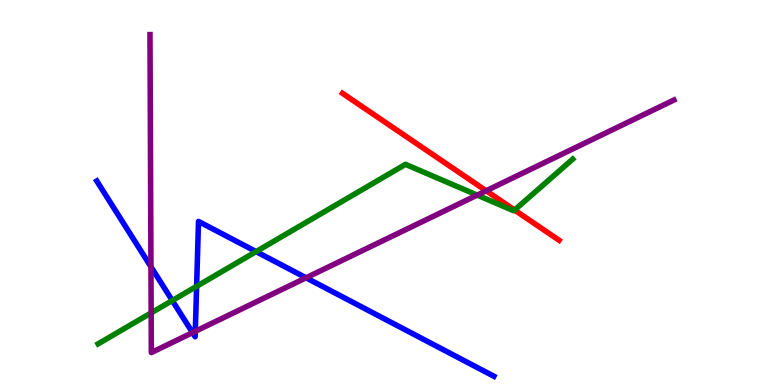[{'lines': ['blue', 'red'], 'intersections': []}, {'lines': ['green', 'red'], 'intersections': [{'x': 6.64, 'y': 4.54}]}, {'lines': ['purple', 'red'], 'intersections': [{'x': 6.27, 'y': 5.04}]}, {'lines': ['blue', 'green'], 'intersections': [{'x': 2.22, 'y': 2.19}, {'x': 2.54, 'y': 2.56}, {'x': 3.3, 'y': 3.46}]}, {'lines': ['blue', 'purple'], 'intersections': [{'x': 1.95, 'y': 3.07}, {'x': 2.48, 'y': 1.36}, {'x': 2.52, 'y': 1.39}, {'x': 3.95, 'y': 2.78}]}, {'lines': ['green', 'purple'], 'intersections': [{'x': 1.95, 'y': 1.87}, {'x': 6.16, 'y': 4.93}]}]